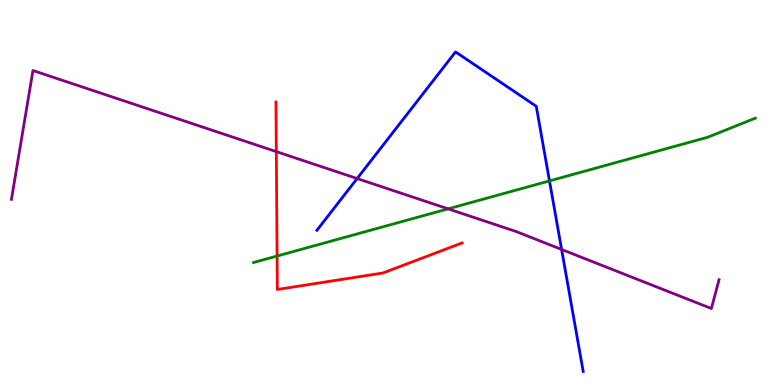[{'lines': ['blue', 'red'], 'intersections': []}, {'lines': ['green', 'red'], 'intersections': [{'x': 3.58, 'y': 3.35}]}, {'lines': ['purple', 'red'], 'intersections': [{'x': 3.57, 'y': 6.06}]}, {'lines': ['blue', 'green'], 'intersections': [{'x': 7.09, 'y': 5.3}]}, {'lines': ['blue', 'purple'], 'intersections': [{'x': 4.61, 'y': 5.36}, {'x': 7.25, 'y': 3.52}]}, {'lines': ['green', 'purple'], 'intersections': [{'x': 5.78, 'y': 4.58}]}]